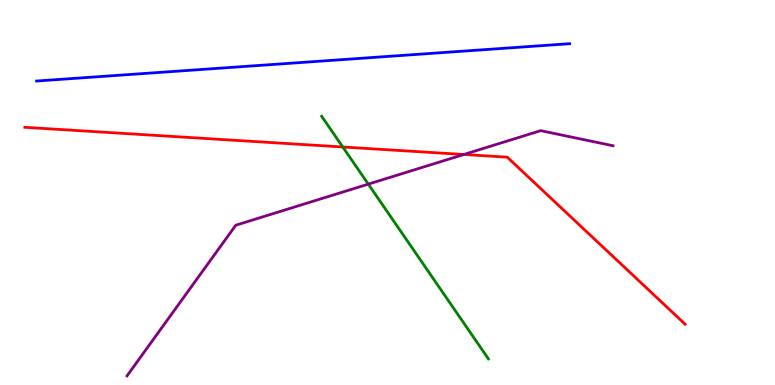[{'lines': ['blue', 'red'], 'intersections': []}, {'lines': ['green', 'red'], 'intersections': [{'x': 4.42, 'y': 6.18}]}, {'lines': ['purple', 'red'], 'intersections': [{'x': 5.99, 'y': 5.99}]}, {'lines': ['blue', 'green'], 'intersections': []}, {'lines': ['blue', 'purple'], 'intersections': []}, {'lines': ['green', 'purple'], 'intersections': [{'x': 4.75, 'y': 5.22}]}]